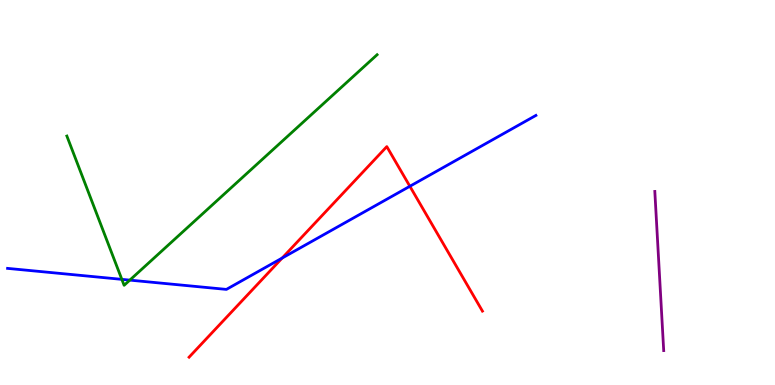[{'lines': ['blue', 'red'], 'intersections': [{'x': 3.64, 'y': 3.3}, {'x': 5.29, 'y': 5.16}]}, {'lines': ['green', 'red'], 'intersections': []}, {'lines': ['purple', 'red'], 'intersections': []}, {'lines': ['blue', 'green'], 'intersections': [{'x': 1.57, 'y': 2.74}, {'x': 1.67, 'y': 2.72}]}, {'lines': ['blue', 'purple'], 'intersections': []}, {'lines': ['green', 'purple'], 'intersections': []}]